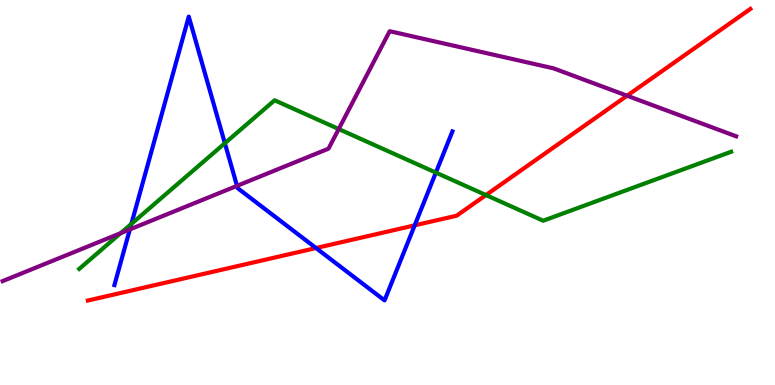[{'lines': ['blue', 'red'], 'intersections': [{'x': 4.08, 'y': 3.56}, {'x': 5.35, 'y': 4.15}]}, {'lines': ['green', 'red'], 'intersections': [{'x': 6.27, 'y': 4.93}]}, {'lines': ['purple', 'red'], 'intersections': [{'x': 8.09, 'y': 7.51}]}, {'lines': ['blue', 'green'], 'intersections': [{'x': 1.7, 'y': 4.18}, {'x': 2.9, 'y': 6.28}, {'x': 5.62, 'y': 5.52}]}, {'lines': ['blue', 'purple'], 'intersections': [{'x': 1.68, 'y': 4.04}, {'x': 3.06, 'y': 5.17}]}, {'lines': ['green', 'purple'], 'intersections': [{'x': 1.56, 'y': 3.94}, {'x': 4.37, 'y': 6.65}]}]